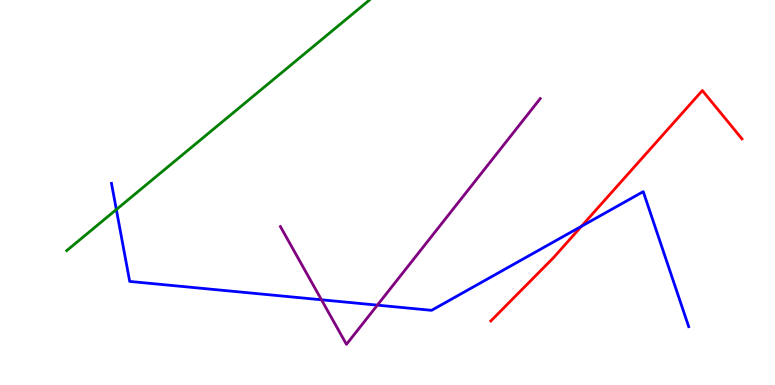[{'lines': ['blue', 'red'], 'intersections': [{'x': 7.5, 'y': 4.12}]}, {'lines': ['green', 'red'], 'intersections': []}, {'lines': ['purple', 'red'], 'intersections': []}, {'lines': ['blue', 'green'], 'intersections': [{'x': 1.5, 'y': 4.56}]}, {'lines': ['blue', 'purple'], 'intersections': [{'x': 4.15, 'y': 2.21}, {'x': 4.87, 'y': 2.07}]}, {'lines': ['green', 'purple'], 'intersections': []}]